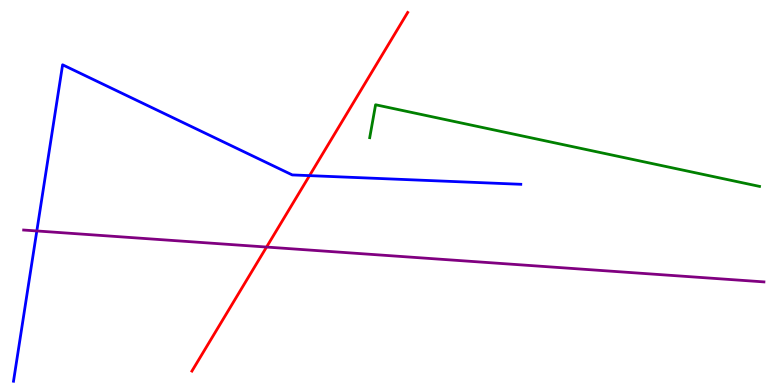[{'lines': ['blue', 'red'], 'intersections': [{'x': 3.99, 'y': 5.44}]}, {'lines': ['green', 'red'], 'intersections': []}, {'lines': ['purple', 'red'], 'intersections': [{'x': 3.44, 'y': 3.58}]}, {'lines': ['blue', 'green'], 'intersections': []}, {'lines': ['blue', 'purple'], 'intersections': [{'x': 0.475, 'y': 4.0}]}, {'lines': ['green', 'purple'], 'intersections': []}]